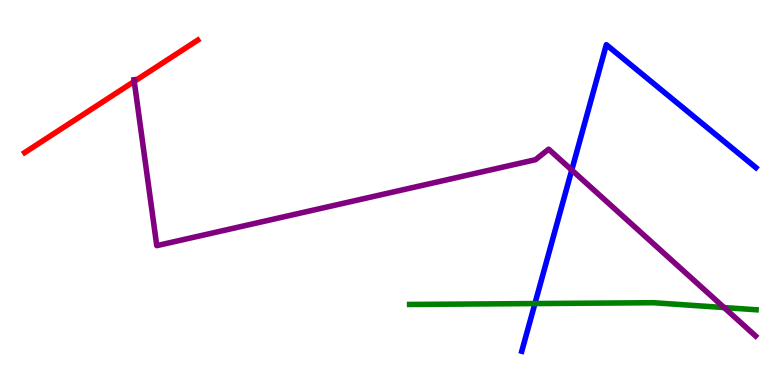[{'lines': ['blue', 'red'], 'intersections': []}, {'lines': ['green', 'red'], 'intersections': []}, {'lines': ['purple', 'red'], 'intersections': [{'x': 1.73, 'y': 7.89}]}, {'lines': ['blue', 'green'], 'intersections': [{'x': 6.9, 'y': 2.12}]}, {'lines': ['blue', 'purple'], 'intersections': [{'x': 7.38, 'y': 5.58}]}, {'lines': ['green', 'purple'], 'intersections': [{'x': 9.34, 'y': 2.01}]}]